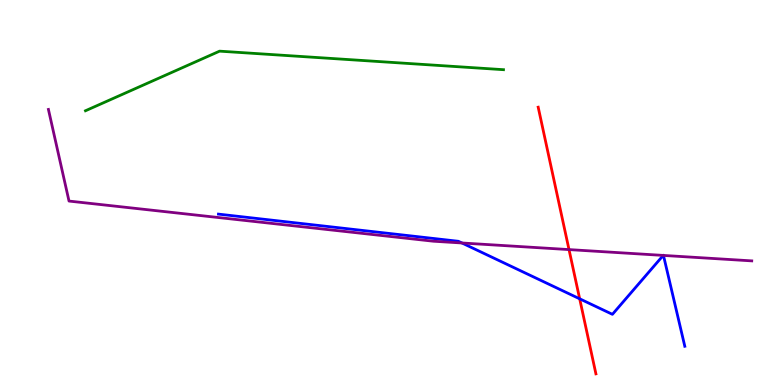[{'lines': ['blue', 'red'], 'intersections': [{'x': 7.48, 'y': 2.24}]}, {'lines': ['green', 'red'], 'intersections': []}, {'lines': ['purple', 'red'], 'intersections': [{'x': 7.34, 'y': 3.52}]}, {'lines': ['blue', 'green'], 'intersections': []}, {'lines': ['blue', 'purple'], 'intersections': [{'x': 5.96, 'y': 3.69}, {'x': 8.56, 'y': 3.37}, {'x': 8.56, 'y': 3.37}]}, {'lines': ['green', 'purple'], 'intersections': []}]